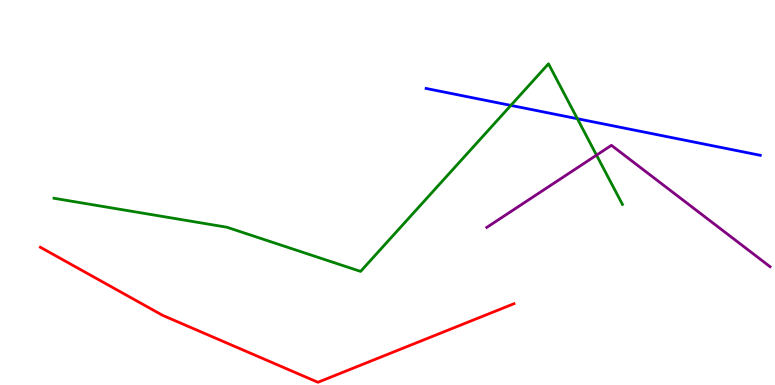[{'lines': ['blue', 'red'], 'intersections': []}, {'lines': ['green', 'red'], 'intersections': []}, {'lines': ['purple', 'red'], 'intersections': []}, {'lines': ['blue', 'green'], 'intersections': [{'x': 6.59, 'y': 7.26}, {'x': 7.45, 'y': 6.92}]}, {'lines': ['blue', 'purple'], 'intersections': []}, {'lines': ['green', 'purple'], 'intersections': [{'x': 7.7, 'y': 5.97}]}]